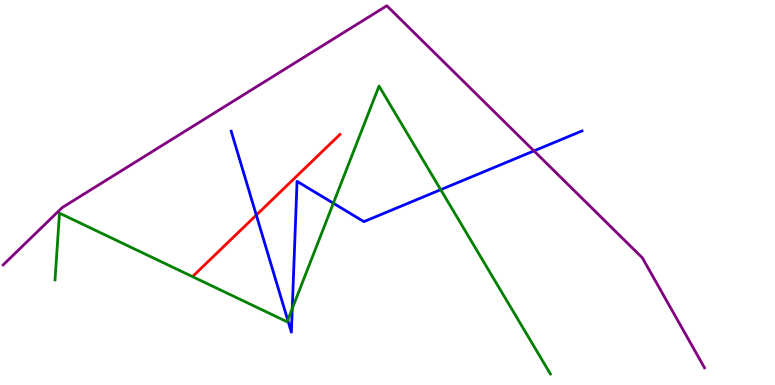[{'lines': ['blue', 'red'], 'intersections': [{'x': 3.31, 'y': 4.41}]}, {'lines': ['green', 'red'], 'intersections': []}, {'lines': ['purple', 'red'], 'intersections': []}, {'lines': ['blue', 'green'], 'intersections': [{'x': 3.71, 'y': 1.69}, {'x': 3.77, 'y': 1.99}, {'x': 4.3, 'y': 4.72}, {'x': 5.69, 'y': 5.07}]}, {'lines': ['blue', 'purple'], 'intersections': [{'x': 6.89, 'y': 6.08}]}, {'lines': ['green', 'purple'], 'intersections': []}]